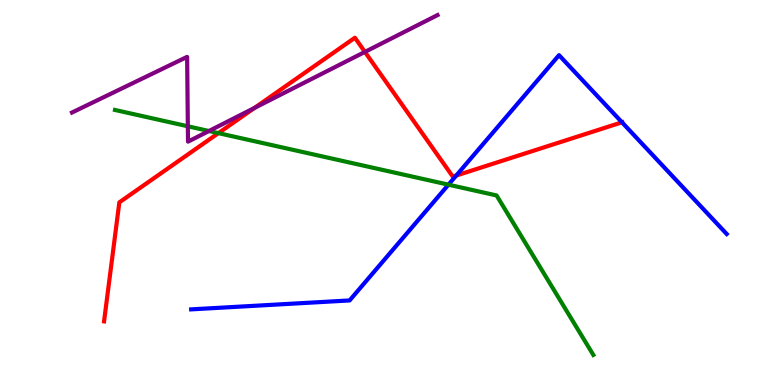[{'lines': ['blue', 'red'], 'intersections': [{'x': 5.89, 'y': 5.44}, {'x': 8.03, 'y': 6.82}]}, {'lines': ['green', 'red'], 'intersections': [{'x': 2.82, 'y': 6.54}]}, {'lines': ['purple', 'red'], 'intersections': [{'x': 3.28, 'y': 7.2}, {'x': 4.71, 'y': 8.65}]}, {'lines': ['blue', 'green'], 'intersections': [{'x': 5.79, 'y': 5.2}]}, {'lines': ['blue', 'purple'], 'intersections': []}, {'lines': ['green', 'purple'], 'intersections': [{'x': 2.42, 'y': 6.72}, {'x': 2.7, 'y': 6.6}]}]